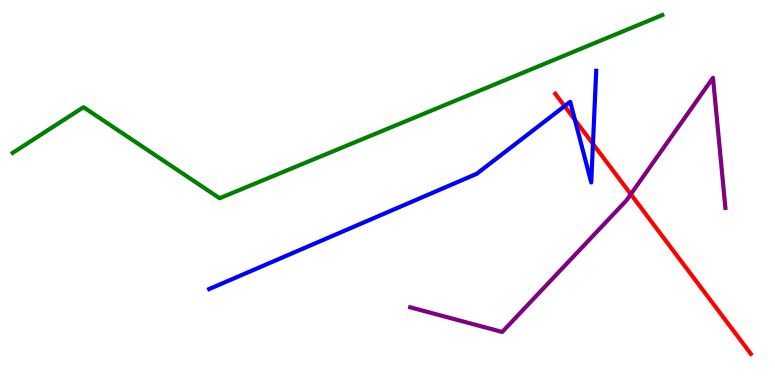[{'lines': ['blue', 'red'], 'intersections': [{'x': 7.28, 'y': 7.24}, {'x': 7.42, 'y': 6.89}, {'x': 7.65, 'y': 6.26}]}, {'lines': ['green', 'red'], 'intersections': []}, {'lines': ['purple', 'red'], 'intersections': [{'x': 8.14, 'y': 4.96}]}, {'lines': ['blue', 'green'], 'intersections': []}, {'lines': ['blue', 'purple'], 'intersections': []}, {'lines': ['green', 'purple'], 'intersections': []}]